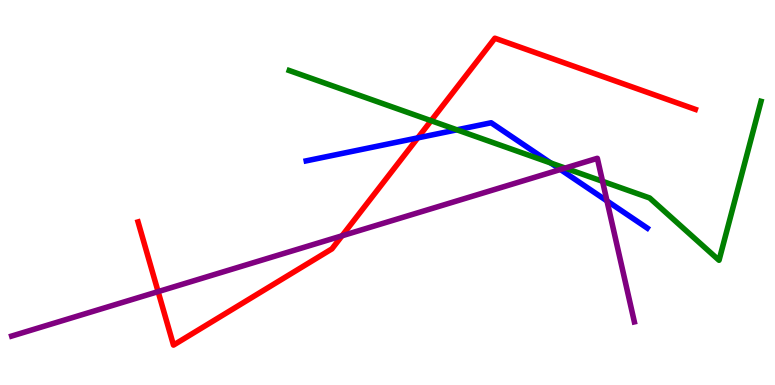[{'lines': ['blue', 'red'], 'intersections': [{'x': 5.39, 'y': 6.42}]}, {'lines': ['green', 'red'], 'intersections': [{'x': 5.56, 'y': 6.87}]}, {'lines': ['purple', 'red'], 'intersections': [{'x': 2.04, 'y': 2.43}, {'x': 4.41, 'y': 3.88}]}, {'lines': ['blue', 'green'], 'intersections': [{'x': 5.9, 'y': 6.63}, {'x': 7.11, 'y': 5.77}]}, {'lines': ['blue', 'purple'], 'intersections': [{'x': 7.23, 'y': 5.6}, {'x': 7.83, 'y': 4.78}]}, {'lines': ['green', 'purple'], 'intersections': [{'x': 7.29, 'y': 5.63}, {'x': 7.77, 'y': 5.29}]}]